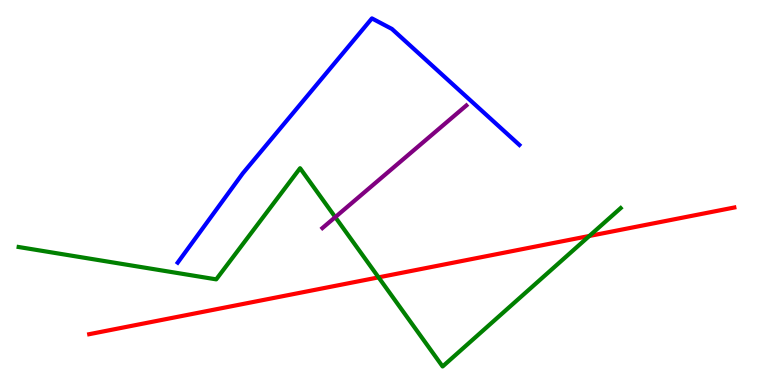[{'lines': ['blue', 'red'], 'intersections': []}, {'lines': ['green', 'red'], 'intersections': [{'x': 4.88, 'y': 2.8}, {'x': 7.6, 'y': 3.87}]}, {'lines': ['purple', 'red'], 'intersections': []}, {'lines': ['blue', 'green'], 'intersections': []}, {'lines': ['blue', 'purple'], 'intersections': []}, {'lines': ['green', 'purple'], 'intersections': [{'x': 4.33, 'y': 4.36}]}]